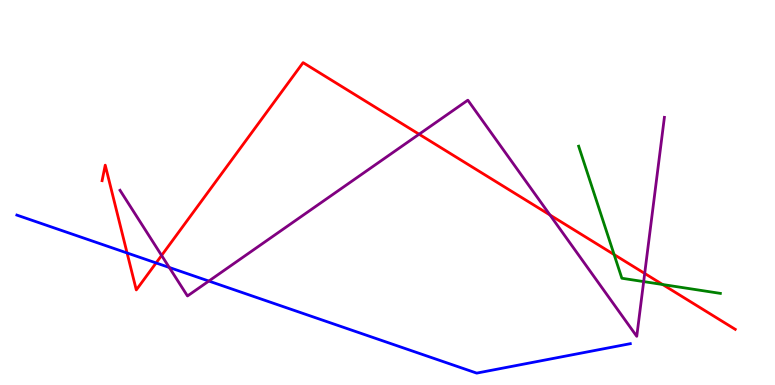[{'lines': ['blue', 'red'], 'intersections': [{'x': 1.64, 'y': 3.43}, {'x': 2.01, 'y': 3.17}]}, {'lines': ['green', 'red'], 'intersections': [{'x': 7.92, 'y': 3.39}, {'x': 8.55, 'y': 2.61}]}, {'lines': ['purple', 'red'], 'intersections': [{'x': 2.09, 'y': 3.37}, {'x': 5.41, 'y': 6.51}, {'x': 7.1, 'y': 4.42}, {'x': 8.32, 'y': 2.9}]}, {'lines': ['blue', 'green'], 'intersections': []}, {'lines': ['blue', 'purple'], 'intersections': [{'x': 2.18, 'y': 3.05}, {'x': 2.69, 'y': 2.7}]}, {'lines': ['green', 'purple'], 'intersections': [{'x': 8.31, 'y': 2.69}]}]